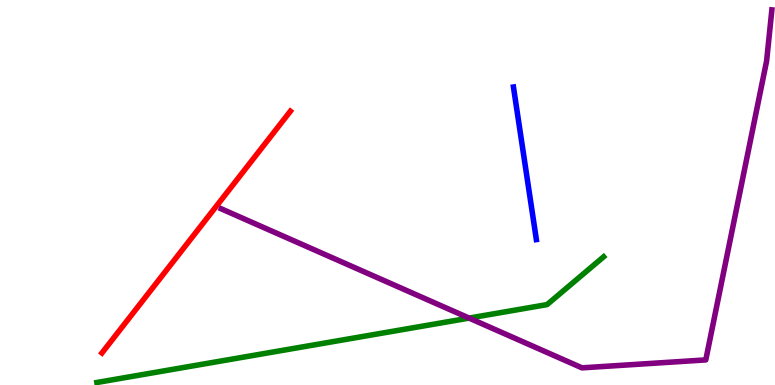[{'lines': ['blue', 'red'], 'intersections': []}, {'lines': ['green', 'red'], 'intersections': []}, {'lines': ['purple', 'red'], 'intersections': []}, {'lines': ['blue', 'green'], 'intersections': []}, {'lines': ['blue', 'purple'], 'intersections': []}, {'lines': ['green', 'purple'], 'intersections': [{'x': 6.05, 'y': 1.74}]}]